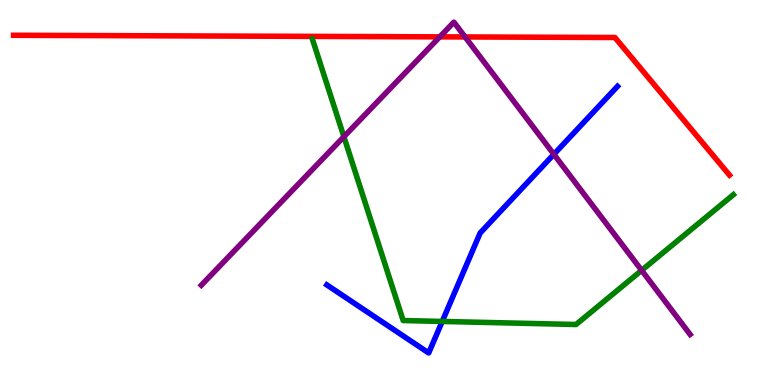[{'lines': ['blue', 'red'], 'intersections': []}, {'lines': ['green', 'red'], 'intersections': []}, {'lines': ['purple', 'red'], 'intersections': [{'x': 5.67, 'y': 9.04}, {'x': 6.0, 'y': 9.04}]}, {'lines': ['blue', 'green'], 'intersections': [{'x': 5.71, 'y': 1.65}]}, {'lines': ['blue', 'purple'], 'intersections': [{'x': 7.15, 'y': 5.99}]}, {'lines': ['green', 'purple'], 'intersections': [{'x': 4.44, 'y': 6.45}, {'x': 8.28, 'y': 2.98}]}]